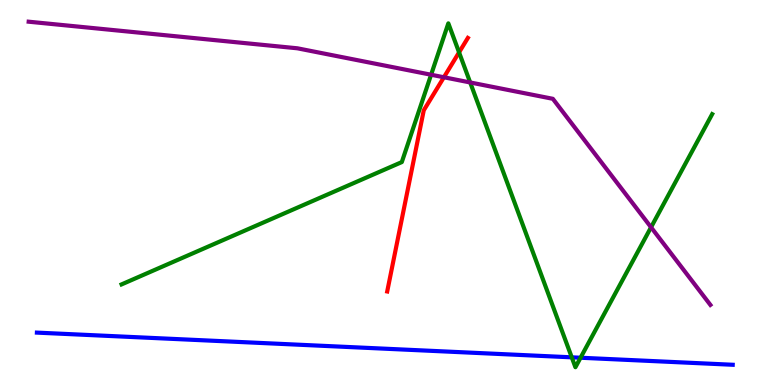[{'lines': ['blue', 'red'], 'intersections': []}, {'lines': ['green', 'red'], 'intersections': [{'x': 5.92, 'y': 8.64}]}, {'lines': ['purple', 'red'], 'intersections': [{'x': 5.73, 'y': 7.99}]}, {'lines': ['blue', 'green'], 'intersections': [{'x': 7.38, 'y': 0.719}, {'x': 7.49, 'y': 0.708}]}, {'lines': ['blue', 'purple'], 'intersections': []}, {'lines': ['green', 'purple'], 'intersections': [{'x': 5.56, 'y': 8.06}, {'x': 6.07, 'y': 7.86}, {'x': 8.4, 'y': 4.1}]}]